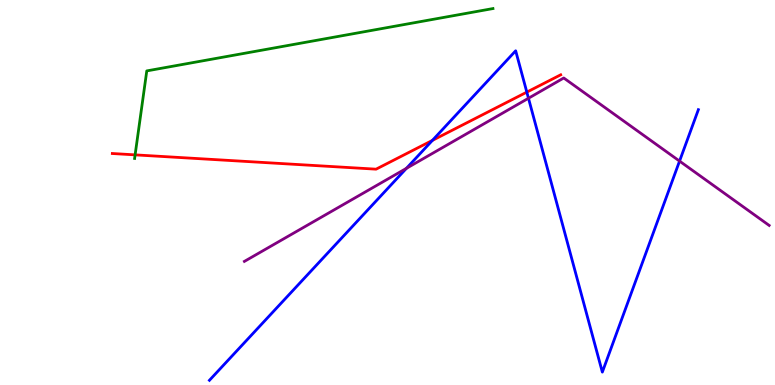[{'lines': ['blue', 'red'], 'intersections': [{'x': 5.58, 'y': 6.35}, {'x': 6.8, 'y': 7.61}]}, {'lines': ['green', 'red'], 'intersections': [{'x': 1.74, 'y': 5.98}]}, {'lines': ['purple', 'red'], 'intersections': []}, {'lines': ['blue', 'green'], 'intersections': []}, {'lines': ['blue', 'purple'], 'intersections': [{'x': 5.24, 'y': 5.63}, {'x': 6.82, 'y': 7.45}, {'x': 8.77, 'y': 5.82}]}, {'lines': ['green', 'purple'], 'intersections': []}]